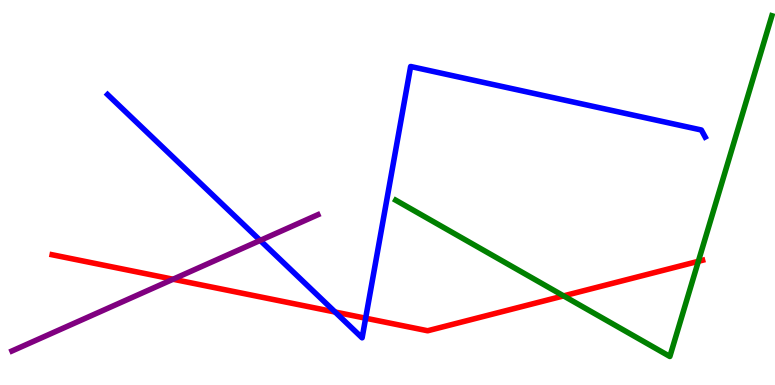[{'lines': ['blue', 'red'], 'intersections': [{'x': 4.32, 'y': 1.9}, {'x': 4.72, 'y': 1.73}]}, {'lines': ['green', 'red'], 'intersections': [{'x': 7.27, 'y': 2.31}, {'x': 9.01, 'y': 3.21}]}, {'lines': ['purple', 'red'], 'intersections': [{'x': 2.23, 'y': 2.75}]}, {'lines': ['blue', 'green'], 'intersections': []}, {'lines': ['blue', 'purple'], 'intersections': [{'x': 3.36, 'y': 3.76}]}, {'lines': ['green', 'purple'], 'intersections': []}]